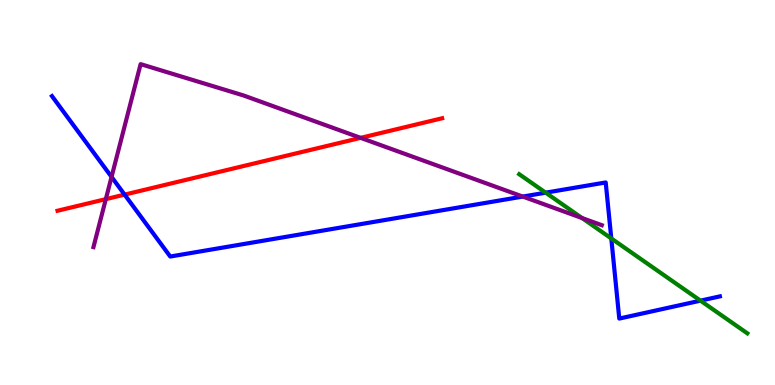[{'lines': ['blue', 'red'], 'intersections': [{'x': 1.61, 'y': 4.94}]}, {'lines': ['green', 'red'], 'intersections': []}, {'lines': ['purple', 'red'], 'intersections': [{'x': 1.37, 'y': 4.83}, {'x': 4.65, 'y': 6.42}]}, {'lines': ['blue', 'green'], 'intersections': [{'x': 7.04, 'y': 5.0}, {'x': 7.89, 'y': 3.81}, {'x': 9.04, 'y': 2.19}]}, {'lines': ['blue', 'purple'], 'intersections': [{'x': 1.44, 'y': 5.4}, {'x': 6.75, 'y': 4.89}]}, {'lines': ['green', 'purple'], 'intersections': [{'x': 7.51, 'y': 4.34}]}]